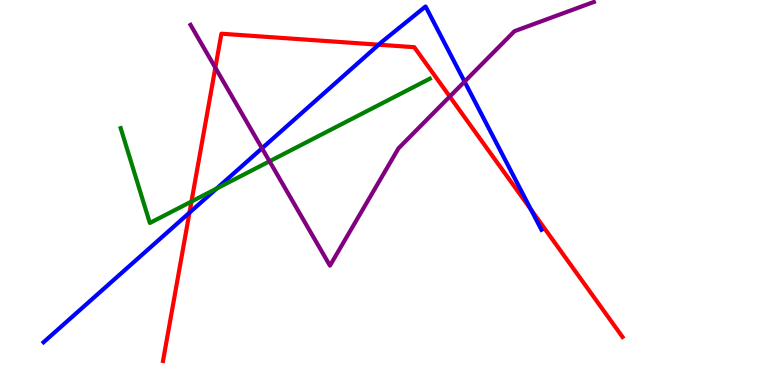[{'lines': ['blue', 'red'], 'intersections': [{'x': 2.44, 'y': 4.48}, {'x': 4.89, 'y': 8.84}, {'x': 6.85, 'y': 4.56}]}, {'lines': ['green', 'red'], 'intersections': [{'x': 2.47, 'y': 4.77}]}, {'lines': ['purple', 'red'], 'intersections': [{'x': 2.78, 'y': 8.24}, {'x': 5.8, 'y': 7.49}]}, {'lines': ['blue', 'green'], 'intersections': [{'x': 2.8, 'y': 5.1}]}, {'lines': ['blue', 'purple'], 'intersections': [{'x': 3.38, 'y': 6.15}, {'x': 5.99, 'y': 7.88}]}, {'lines': ['green', 'purple'], 'intersections': [{'x': 3.48, 'y': 5.81}]}]